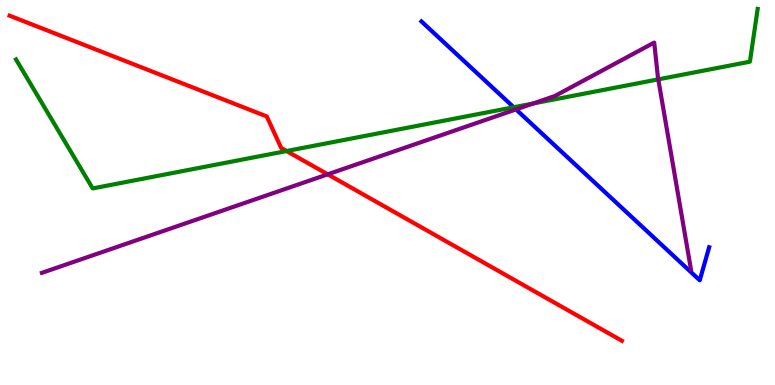[{'lines': ['blue', 'red'], 'intersections': []}, {'lines': ['green', 'red'], 'intersections': [{'x': 3.7, 'y': 6.08}]}, {'lines': ['purple', 'red'], 'intersections': [{'x': 4.23, 'y': 5.47}]}, {'lines': ['blue', 'green'], 'intersections': [{'x': 6.63, 'y': 7.21}]}, {'lines': ['blue', 'purple'], 'intersections': [{'x': 6.66, 'y': 7.16}]}, {'lines': ['green', 'purple'], 'intersections': [{'x': 6.88, 'y': 7.31}, {'x': 8.49, 'y': 7.94}]}]